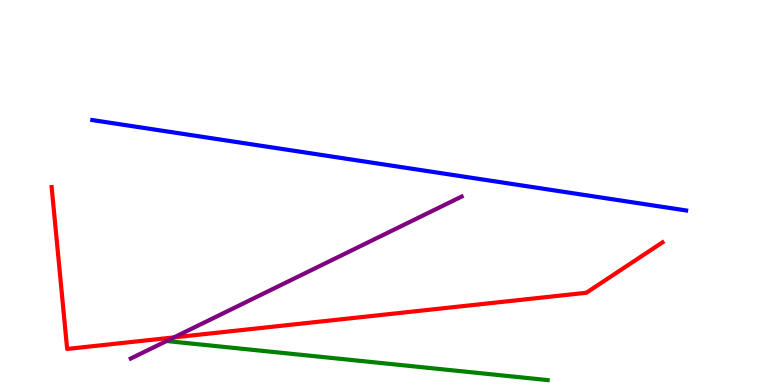[{'lines': ['blue', 'red'], 'intersections': []}, {'lines': ['green', 'red'], 'intersections': []}, {'lines': ['purple', 'red'], 'intersections': [{'x': 2.24, 'y': 1.24}]}, {'lines': ['blue', 'green'], 'intersections': []}, {'lines': ['blue', 'purple'], 'intersections': []}, {'lines': ['green', 'purple'], 'intersections': []}]